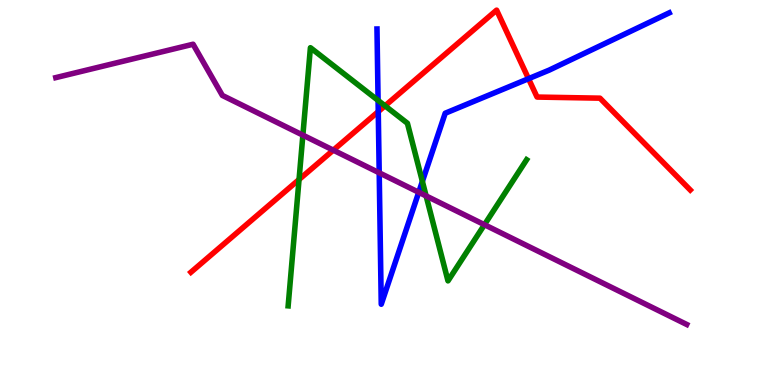[{'lines': ['blue', 'red'], 'intersections': [{'x': 4.88, 'y': 7.1}, {'x': 6.82, 'y': 7.96}]}, {'lines': ['green', 'red'], 'intersections': [{'x': 3.86, 'y': 5.34}, {'x': 4.97, 'y': 7.25}]}, {'lines': ['purple', 'red'], 'intersections': [{'x': 4.3, 'y': 6.1}]}, {'lines': ['blue', 'green'], 'intersections': [{'x': 4.88, 'y': 7.39}, {'x': 5.45, 'y': 5.29}]}, {'lines': ['blue', 'purple'], 'intersections': [{'x': 4.89, 'y': 5.51}, {'x': 5.4, 'y': 5.01}]}, {'lines': ['green', 'purple'], 'intersections': [{'x': 3.91, 'y': 6.49}, {'x': 5.5, 'y': 4.91}, {'x': 6.25, 'y': 4.16}]}]